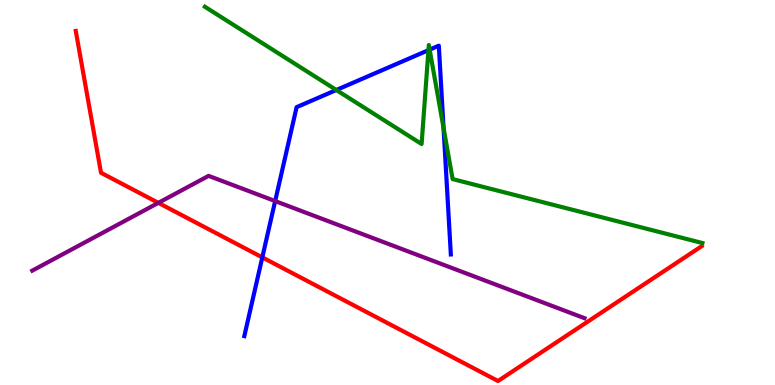[{'lines': ['blue', 'red'], 'intersections': [{'x': 3.38, 'y': 3.31}]}, {'lines': ['green', 'red'], 'intersections': []}, {'lines': ['purple', 'red'], 'intersections': [{'x': 2.04, 'y': 4.73}]}, {'lines': ['blue', 'green'], 'intersections': [{'x': 4.34, 'y': 7.66}, {'x': 5.53, 'y': 8.7}, {'x': 5.54, 'y': 8.71}, {'x': 5.72, 'y': 6.68}]}, {'lines': ['blue', 'purple'], 'intersections': [{'x': 3.55, 'y': 4.78}]}, {'lines': ['green', 'purple'], 'intersections': []}]